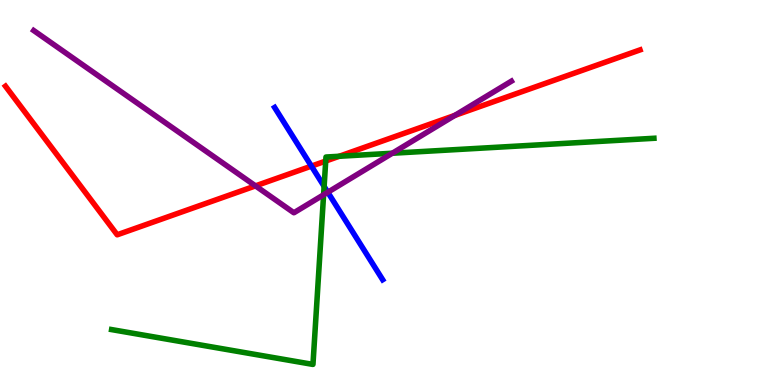[{'lines': ['blue', 'red'], 'intersections': [{'x': 4.02, 'y': 5.69}]}, {'lines': ['green', 'red'], 'intersections': [{'x': 4.2, 'y': 5.82}, {'x': 4.38, 'y': 5.94}]}, {'lines': ['purple', 'red'], 'intersections': [{'x': 3.3, 'y': 5.17}, {'x': 5.87, 'y': 7.0}]}, {'lines': ['blue', 'green'], 'intersections': [{'x': 4.18, 'y': 5.16}]}, {'lines': ['blue', 'purple'], 'intersections': [{'x': 4.23, 'y': 5.01}]}, {'lines': ['green', 'purple'], 'intersections': [{'x': 4.18, 'y': 4.94}, {'x': 5.06, 'y': 6.02}]}]